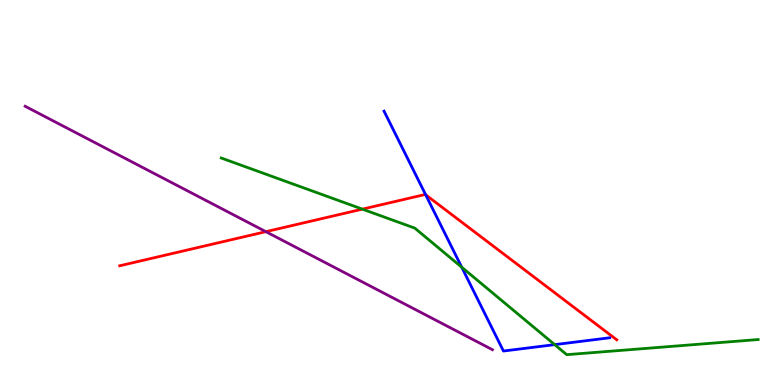[{'lines': ['blue', 'red'], 'intersections': [{'x': 5.49, 'y': 4.94}]}, {'lines': ['green', 'red'], 'intersections': [{'x': 4.68, 'y': 4.57}]}, {'lines': ['purple', 'red'], 'intersections': [{'x': 3.43, 'y': 3.98}]}, {'lines': ['blue', 'green'], 'intersections': [{'x': 5.96, 'y': 3.06}, {'x': 7.16, 'y': 1.05}]}, {'lines': ['blue', 'purple'], 'intersections': []}, {'lines': ['green', 'purple'], 'intersections': []}]